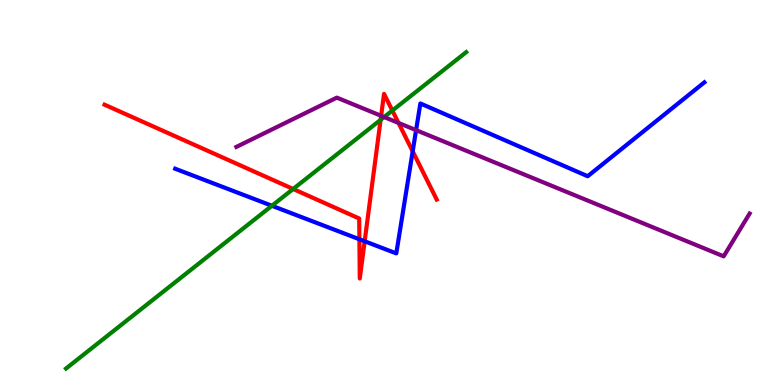[{'lines': ['blue', 'red'], 'intersections': [{'x': 4.64, 'y': 3.79}, {'x': 4.71, 'y': 3.73}, {'x': 5.32, 'y': 6.07}]}, {'lines': ['green', 'red'], 'intersections': [{'x': 3.78, 'y': 5.09}, {'x': 4.91, 'y': 6.89}, {'x': 5.06, 'y': 7.13}]}, {'lines': ['purple', 'red'], 'intersections': [{'x': 4.92, 'y': 6.99}, {'x': 5.14, 'y': 6.81}]}, {'lines': ['blue', 'green'], 'intersections': [{'x': 3.51, 'y': 4.66}]}, {'lines': ['blue', 'purple'], 'intersections': [{'x': 5.37, 'y': 6.62}]}, {'lines': ['green', 'purple'], 'intersections': [{'x': 4.96, 'y': 6.96}]}]